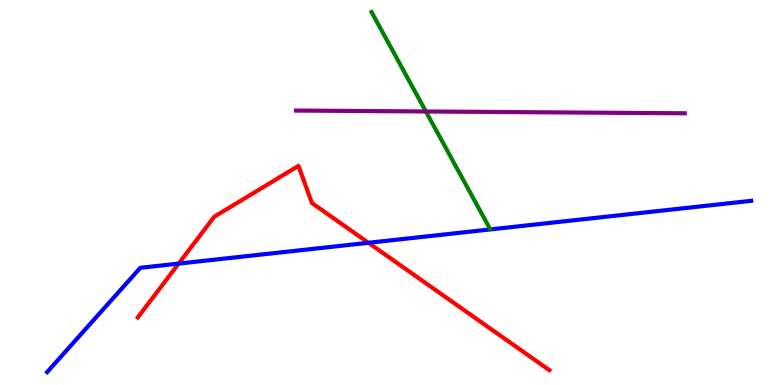[{'lines': ['blue', 'red'], 'intersections': [{'x': 2.31, 'y': 3.15}, {'x': 4.75, 'y': 3.69}]}, {'lines': ['green', 'red'], 'intersections': []}, {'lines': ['purple', 'red'], 'intersections': []}, {'lines': ['blue', 'green'], 'intersections': []}, {'lines': ['blue', 'purple'], 'intersections': []}, {'lines': ['green', 'purple'], 'intersections': [{'x': 5.5, 'y': 7.1}]}]